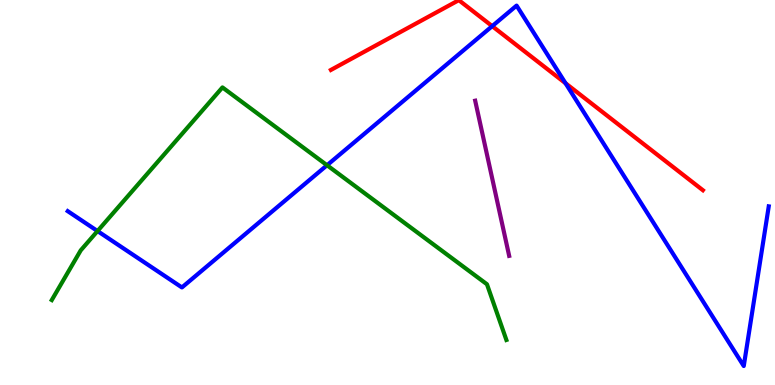[{'lines': ['blue', 'red'], 'intersections': [{'x': 6.35, 'y': 9.32}, {'x': 7.3, 'y': 7.84}]}, {'lines': ['green', 'red'], 'intersections': []}, {'lines': ['purple', 'red'], 'intersections': []}, {'lines': ['blue', 'green'], 'intersections': [{'x': 1.26, 'y': 4.0}, {'x': 4.22, 'y': 5.71}]}, {'lines': ['blue', 'purple'], 'intersections': []}, {'lines': ['green', 'purple'], 'intersections': []}]